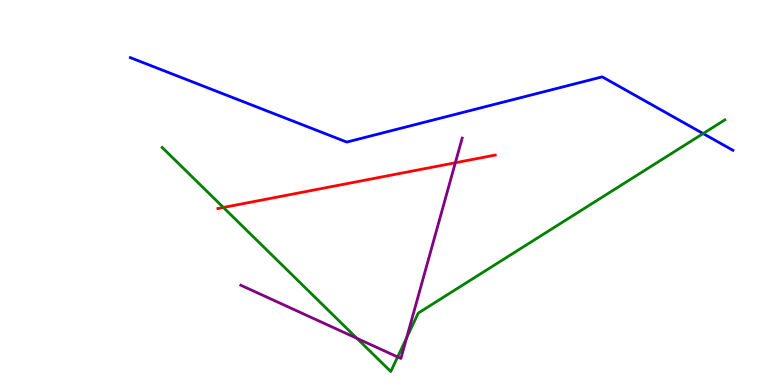[{'lines': ['blue', 'red'], 'intersections': []}, {'lines': ['green', 'red'], 'intersections': [{'x': 2.88, 'y': 4.61}]}, {'lines': ['purple', 'red'], 'intersections': [{'x': 5.88, 'y': 5.77}]}, {'lines': ['blue', 'green'], 'intersections': [{'x': 9.07, 'y': 6.53}]}, {'lines': ['blue', 'purple'], 'intersections': []}, {'lines': ['green', 'purple'], 'intersections': [{'x': 4.61, 'y': 1.21}, {'x': 5.13, 'y': 0.729}, {'x': 5.25, 'y': 1.23}]}]